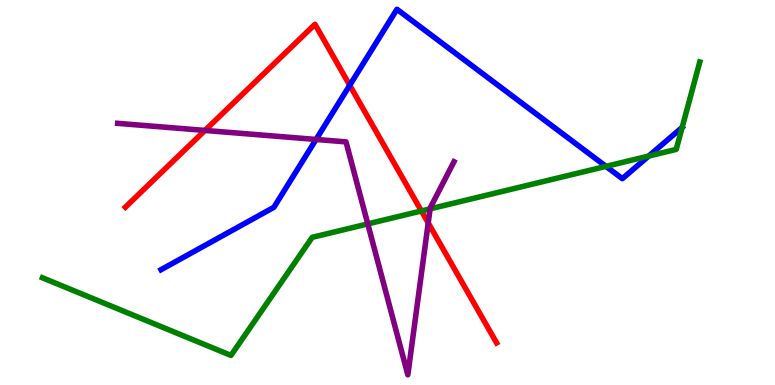[{'lines': ['blue', 'red'], 'intersections': [{'x': 4.51, 'y': 7.79}]}, {'lines': ['green', 'red'], 'intersections': [{'x': 5.44, 'y': 4.52}]}, {'lines': ['purple', 'red'], 'intersections': [{'x': 2.64, 'y': 6.61}, {'x': 5.53, 'y': 4.21}]}, {'lines': ['blue', 'green'], 'intersections': [{'x': 7.82, 'y': 5.68}, {'x': 8.37, 'y': 5.95}]}, {'lines': ['blue', 'purple'], 'intersections': [{'x': 4.08, 'y': 6.38}]}, {'lines': ['green', 'purple'], 'intersections': [{'x': 4.75, 'y': 4.18}, {'x': 5.55, 'y': 4.58}]}]